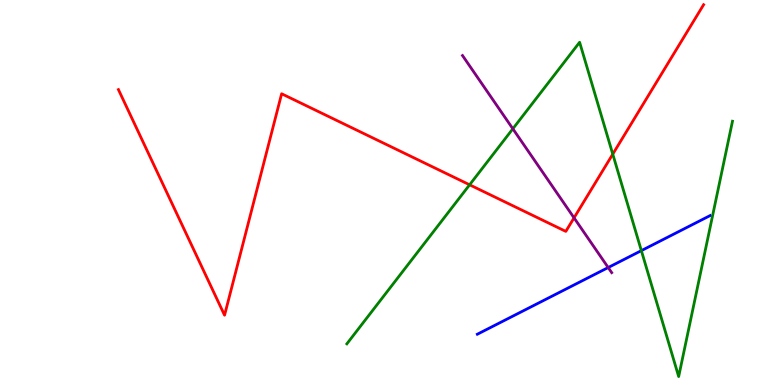[{'lines': ['blue', 'red'], 'intersections': []}, {'lines': ['green', 'red'], 'intersections': [{'x': 6.06, 'y': 5.2}, {'x': 7.91, 'y': 6.0}]}, {'lines': ['purple', 'red'], 'intersections': [{'x': 7.41, 'y': 4.34}]}, {'lines': ['blue', 'green'], 'intersections': [{'x': 8.28, 'y': 3.49}]}, {'lines': ['blue', 'purple'], 'intersections': [{'x': 7.85, 'y': 3.05}]}, {'lines': ['green', 'purple'], 'intersections': [{'x': 6.62, 'y': 6.65}]}]